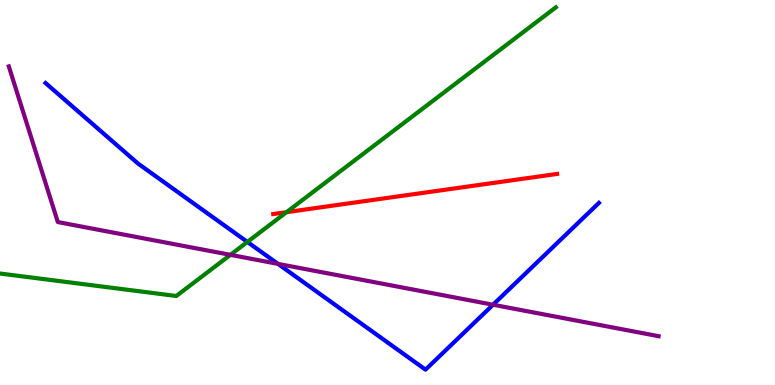[{'lines': ['blue', 'red'], 'intersections': []}, {'lines': ['green', 'red'], 'intersections': [{'x': 3.7, 'y': 4.49}]}, {'lines': ['purple', 'red'], 'intersections': []}, {'lines': ['blue', 'green'], 'intersections': [{'x': 3.19, 'y': 3.72}]}, {'lines': ['blue', 'purple'], 'intersections': [{'x': 3.59, 'y': 3.15}, {'x': 6.36, 'y': 2.08}]}, {'lines': ['green', 'purple'], 'intersections': [{'x': 2.97, 'y': 3.38}]}]